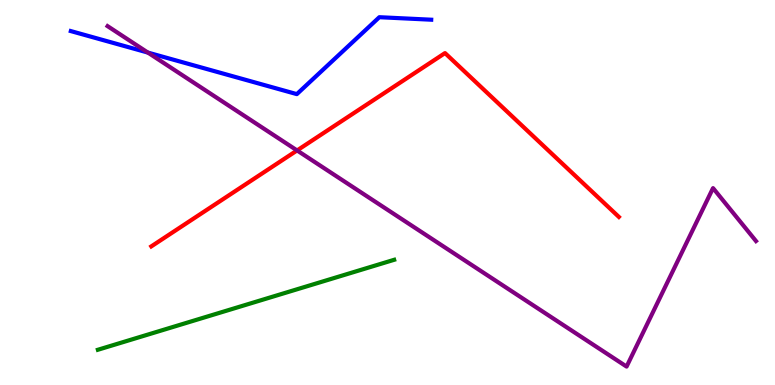[{'lines': ['blue', 'red'], 'intersections': []}, {'lines': ['green', 'red'], 'intersections': []}, {'lines': ['purple', 'red'], 'intersections': [{'x': 3.83, 'y': 6.09}]}, {'lines': ['blue', 'green'], 'intersections': []}, {'lines': ['blue', 'purple'], 'intersections': [{'x': 1.91, 'y': 8.63}]}, {'lines': ['green', 'purple'], 'intersections': []}]